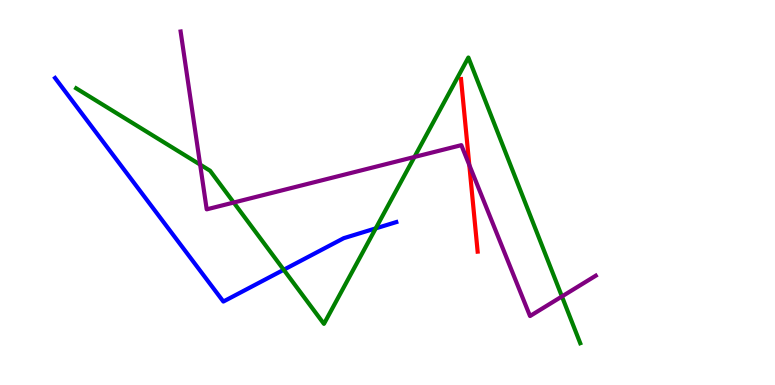[{'lines': ['blue', 'red'], 'intersections': []}, {'lines': ['green', 'red'], 'intersections': []}, {'lines': ['purple', 'red'], 'intersections': [{'x': 6.06, 'y': 5.71}]}, {'lines': ['blue', 'green'], 'intersections': [{'x': 3.66, 'y': 2.99}, {'x': 4.85, 'y': 4.07}]}, {'lines': ['blue', 'purple'], 'intersections': []}, {'lines': ['green', 'purple'], 'intersections': [{'x': 2.58, 'y': 5.72}, {'x': 3.02, 'y': 4.74}, {'x': 5.35, 'y': 5.92}, {'x': 7.25, 'y': 2.3}]}]